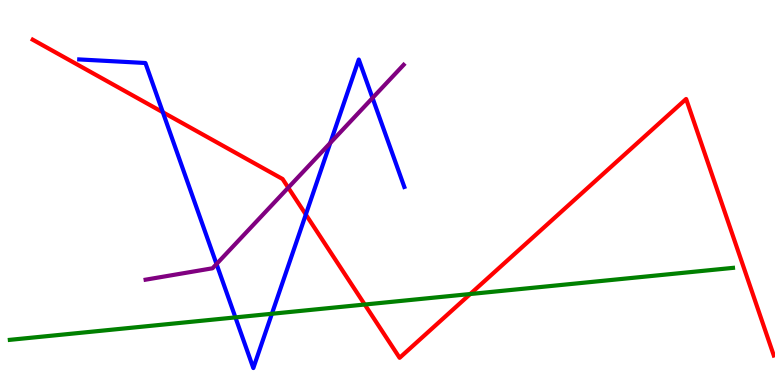[{'lines': ['blue', 'red'], 'intersections': [{'x': 2.1, 'y': 7.08}, {'x': 3.95, 'y': 4.43}]}, {'lines': ['green', 'red'], 'intersections': [{'x': 4.71, 'y': 2.09}, {'x': 6.07, 'y': 2.36}]}, {'lines': ['purple', 'red'], 'intersections': [{'x': 3.72, 'y': 5.13}]}, {'lines': ['blue', 'green'], 'intersections': [{'x': 3.04, 'y': 1.76}, {'x': 3.51, 'y': 1.85}]}, {'lines': ['blue', 'purple'], 'intersections': [{'x': 2.79, 'y': 3.14}, {'x': 4.26, 'y': 6.29}, {'x': 4.81, 'y': 7.46}]}, {'lines': ['green', 'purple'], 'intersections': []}]